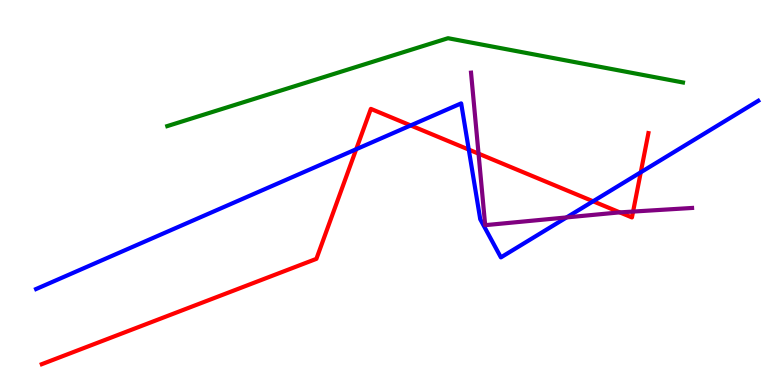[{'lines': ['blue', 'red'], 'intersections': [{'x': 4.6, 'y': 6.12}, {'x': 5.3, 'y': 6.74}, {'x': 6.05, 'y': 6.11}, {'x': 7.65, 'y': 4.77}, {'x': 8.27, 'y': 5.52}]}, {'lines': ['green', 'red'], 'intersections': []}, {'lines': ['purple', 'red'], 'intersections': [{'x': 6.17, 'y': 6.01}, {'x': 8.0, 'y': 4.48}, {'x': 8.17, 'y': 4.5}]}, {'lines': ['blue', 'green'], 'intersections': []}, {'lines': ['blue', 'purple'], 'intersections': [{'x': 7.31, 'y': 4.35}]}, {'lines': ['green', 'purple'], 'intersections': []}]